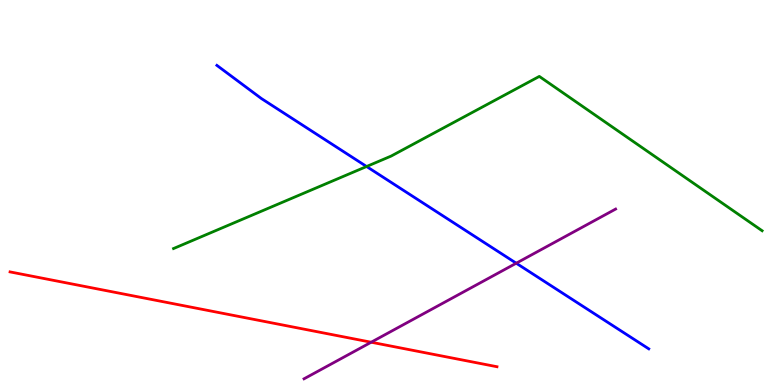[{'lines': ['blue', 'red'], 'intersections': []}, {'lines': ['green', 'red'], 'intersections': []}, {'lines': ['purple', 'red'], 'intersections': [{'x': 4.79, 'y': 1.11}]}, {'lines': ['blue', 'green'], 'intersections': [{'x': 4.73, 'y': 5.68}]}, {'lines': ['blue', 'purple'], 'intersections': [{'x': 6.66, 'y': 3.16}]}, {'lines': ['green', 'purple'], 'intersections': []}]